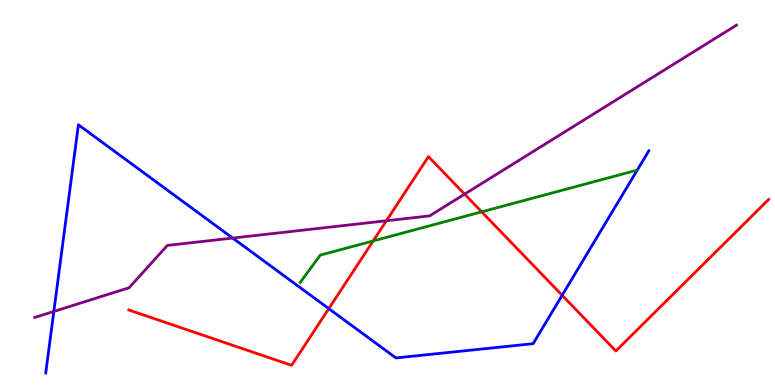[{'lines': ['blue', 'red'], 'intersections': [{'x': 4.24, 'y': 1.98}, {'x': 7.25, 'y': 2.33}]}, {'lines': ['green', 'red'], 'intersections': [{'x': 4.81, 'y': 3.74}, {'x': 6.22, 'y': 4.5}]}, {'lines': ['purple', 'red'], 'intersections': [{'x': 4.99, 'y': 4.27}, {'x': 5.99, 'y': 4.96}]}, {'lines': ['blue', 'green'], 'intersections': []}, {'lines': ['blue', 'purple'], 'intersections': [{'x': 0.695, 'y': 1.91}, {'x': 3.0, 'y': 3.82}]}, {'lines': ['green', 'purple'], 'intersections': []}]